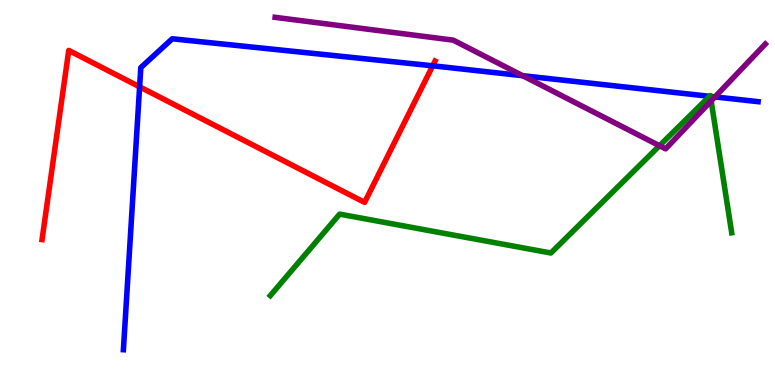[{'lines': ['blue', 'red'], 'intersections': [{'x': 1.8, 'y': 7.75}, {'x': 5.58, 'y': 8.29}]}, {'lines': ['green', 'red'], 'intersections': []}, {'lines': ['purple', 'red'], 'intersections': []}, {'lines': ['blue', 'green'], 'intersections': [{'x': 9.16, 'y': 7.5}, {'x': 9.17, 'y': 7.5}]}, {'lines': ['blue', 'purple'], 'intersections': [{'x': 6.74, 'y': 8.03}, {'x': 9.23, 'y': 7.48}]}, {'lines': ['green', 'purple'], 'intersections': [{'x': 8.51, 'y': 6.21}, {'x': 9.18, 'y': 7.38}]}]